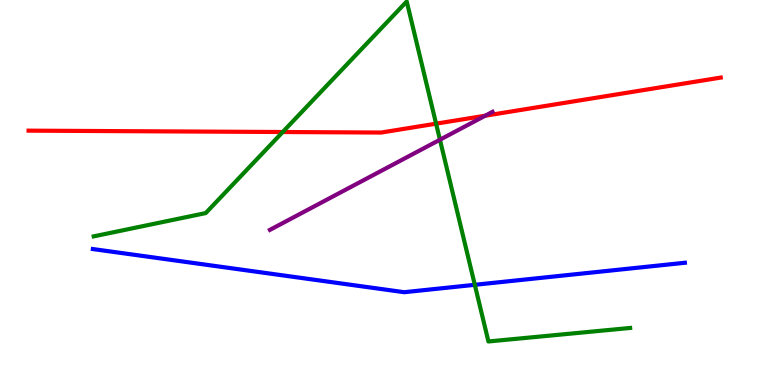[{'lines': ['blue', 'red'], 'intersections': []}, {'lines': ['green', 'red'], 'intersections': [{'x': 3.65, 'y': 6.57}, {'x': 5.63, 'y': 6.79}]}, {'lines': ['purple', 'red'], 'intersections': [{'x': 6.26, 'y': 6.99}]}, {'lines': ['blue', 'green'], 'intersections': [{'x': 6.13, 'y': 2.6}]}, {'lines': ['blue', 'purple'], 'intersections': []}, {'lines': ['green', 'purple'], 'intersections': [{'x': 5.68, 'y': 6.37}]}]